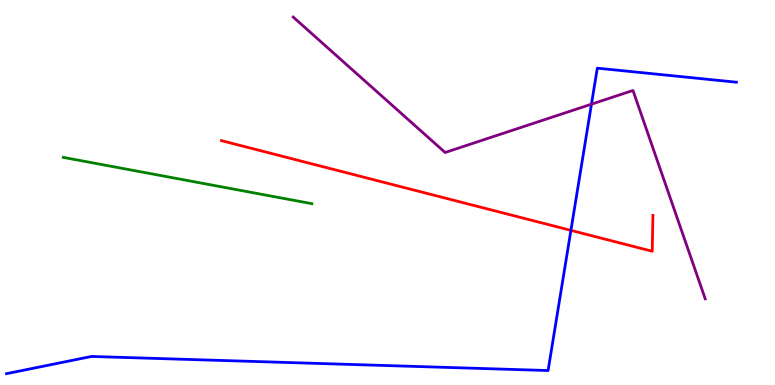[{'lines': ['blue', 'red'], 'intersections': [{'x': 7.37, 'y': 4.02}]}, {'lines': ['green', 'red'], 'intersections': []}, {'lines': ['purple', 'red'], 'intersections': []}, {'lines': ['blue', 'green'], 'intersections': []}, {'lines': ['blue', 'purple'], 'intersections': [{'x': 7.63, 'y': 7.29}]}, {'lines': ['green', 'purple'], 'intersections': []}]